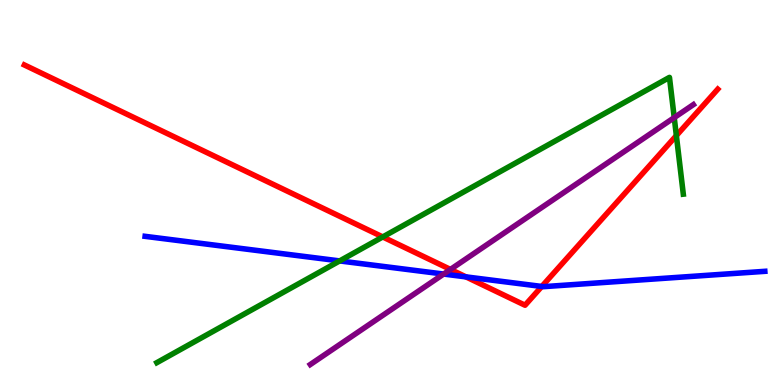[{'lines': ['blue', 'red'], 'intersections': [{'x': 6.01, 'y': 2.81}, {'x': 6.99, 'y': 2.56}]}, {'lines': ['green', 'red'], 'intersections': [{'x': 4.94, 'y': 3.85}, {'x': 8.73, 'y': 6.48}]}, {'lines': ['purple', 'red'], 'intersections': [{'x': 5.81, 'y': 3.0}]}, {'lines': ['blue', 'green'], 'intersections': [{'x': 4.38, 'y': 3.22}]}, {'lines': ['blue', 'purple'], 'intersections': [{'x': 5.72, 'y': 2.88}]}, {'lines': ['green', 'purple'], 'intersections': [{'x': 8.7, 'y': 6.95}]}]